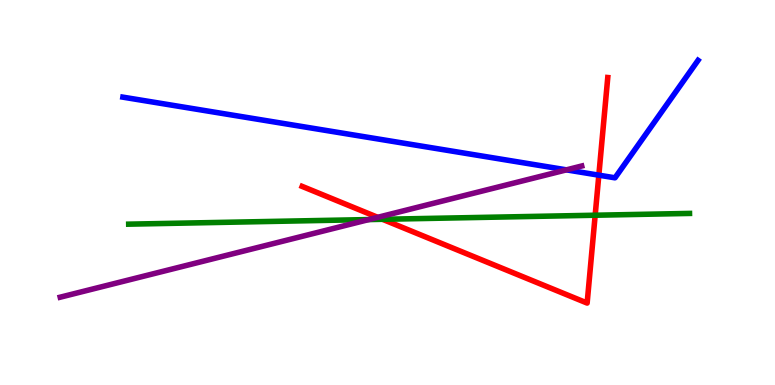[{'lines': ['blue', 'red'], 'intersections': [{'x': 7.73, 'y': 5.45}]}, {'lines': ['green', 'red'], 'intersections': [{'x': 4.94, 'y': 4.3}, {'x': 7.68, 'y': 4.41}]}, {'lines': ['purple', 'red'], 'intersections': [{'x': 4.87, 'y': 4.36}]}, {'lines': ['blue', 'green'], 'intersections': []}, {'lines': ['blue', 'purple'], 'intersections': [{'x': 7.31, 'y': 5.59}]}, {'lines': ['green', 'purple'], 'intersections': [{'x': 4.76, 'y': 4.3}]}]